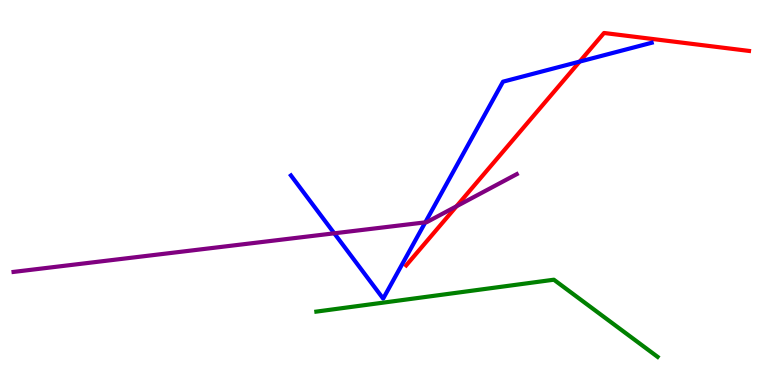[{'lines': ['blue', 'red'], 'intersections': [{'x': 7.48, 'y': 8.4}]}, {'lines': ['green', 'red'], 'intersections': []}, {'lines': ['purple', 'red'], 'intersections': [{'x': 5.89, 'y': 4.64}]}, {'lines': ['blue', 'green'], 'intersections': []}, {'lines': ['blue', 'purple'], 'intersections': [{'x': 4.31, 'y': 3.94}, {'x': 5.49, 'y': 4.22}]}, {'lines': ['green', 'purple'], 'intersections': []}]